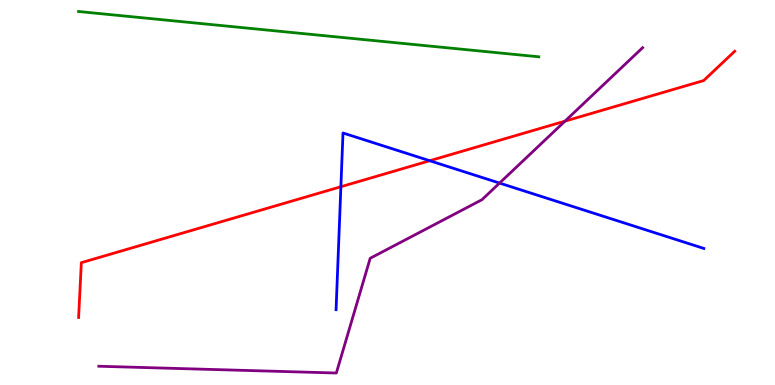[{'lines': ['blue', 'red'], 'intersections': [{'x': 4.4, 'y': 5.15}, {'x': 5.54, 'y': 5.83}]}, {'lines': ['green', 'red'], 'intersections': []}, {'lines': ['purple', 'red'], 'intersections': [{'x': 7.29, 'y': 6.85}]}, {'lines': ['blue', 'green'], 'intersections': []}, {'lines': ['blue', 'purple'], 'intersections': [{'x': 6.45, 'y': 5.24}]}, {'lines': ['green', 'purple'], 'intersections': []}]